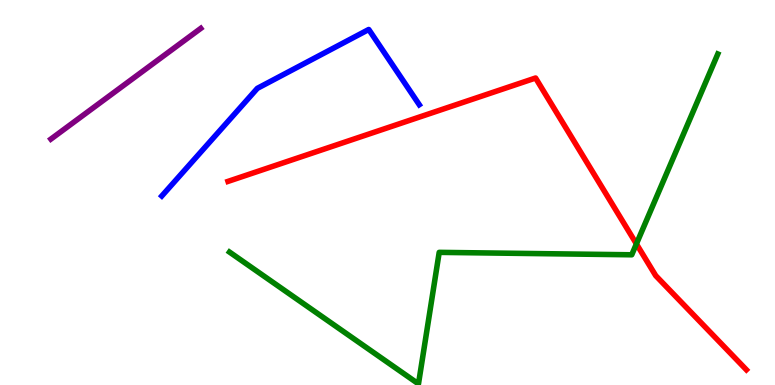[{'lines': ['blue', 'red'], 'intersections': []}, {'lines': ['green', 'red'], 'intersections': [{'x': 8.21, 'y': 3.67}]}, {'lines': ['purple', 'red'], 'intersections': []}, {'lines': ['blue', 'green'], 'intersections': []}, {'lines': ['blue', 'purple'], 'intersections': []}, {'lines': ['green', 'purple'], 'intersections': []}]